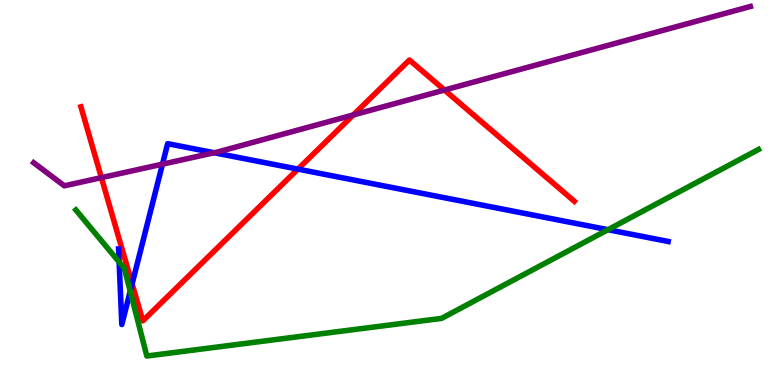[{'lines': ['blue', 'red'], 'intersections': [{'x': 1.7, 'y': 2.63}, {'x': 3.84, 'y': 5.61}]}, {'lines': ['green', 'red'], 'intersections': []}, {'lines': ['purple', 'red'], 'intersections': [{'x': 1.31, 'y': 5.39}, {'x': 4.56, 'y': 7.01}, {'x': 5.74, 'y': 7.66}]}, {'lines': ['blue', 'green'], 'intersections': [{'x': 1.54, 'y': 3.19}, {'x': 1.68, 'y': 2.43}, {'x': 7.84, 'y': 4.03}]}, {'lines': ['blue', 'purple'], 'intersections': [{'x': 2.1, 'y': 5.74}, {'x': 2.76, 'y': 6.03}]}, {'lines': ['green', 'purple'], 'intersections': []}]